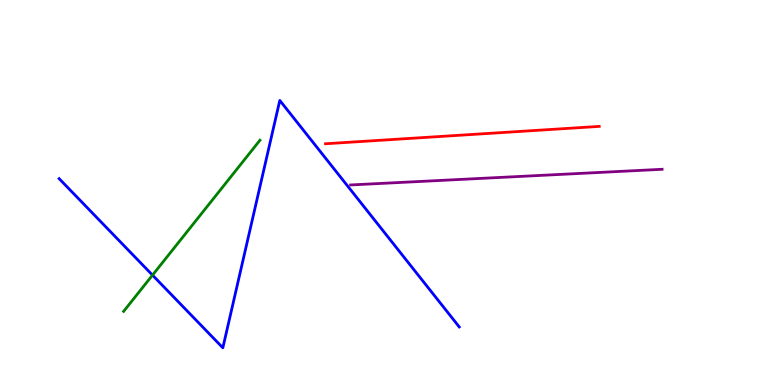[{'lines': ['blue', 'red'], 'intersections': []}, {'lines': ['green', 'red'], 'intersections': []}, {'lines': ['purple', 'red'], 'intersections': []}, {'lines': ['blue', 'green'], 'intersections': [{'x': 1.97, 'y': 2.85}]}, {'lines': ['blue', 'purple'], 'intersections': []}, {'lines': ['green', 'purple'], 'intersections': []}]